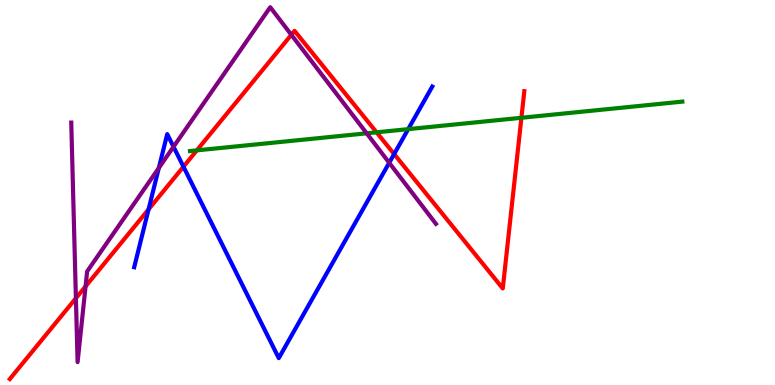[{'lines': ['blue', 'red'], 'intersections': [{'x': 1.92, 'y': 4.56}, {'x': 2.37, 'y': 5.67}, {'x': 5.09, 'y': 6.0}]}, {'lines': ['green', 'red'], 'intersections': [{'x': 2.54, 'y': 6.09}, {'x': 4.86, 'y': 6.56}, {'x': 6.73, 'y': 6.94}]}, {'lines': ['purple', 'red'], 'intersections': [{'x': 0.979, 'y': 2.25}, {'x': 1.1, 'y': 2.56}, {'x': 3.76, 'y': 9.1}]}, {'lines': ['blue', 'green'], 'intersections': [{'x': 5.27, 'y': 6.65}]}, {'lines': ['blue', 'purple'], 'intersections': [{'x': 2.05, 'y': 5.64}, {'x': 2.24, 'y': 6.19}, {'x': 5.02, 'y': 5.77}]}, {'lines': ['green', 'purple'], 'intersections': [{'x': 4.73, 'y': 6.54}]}]